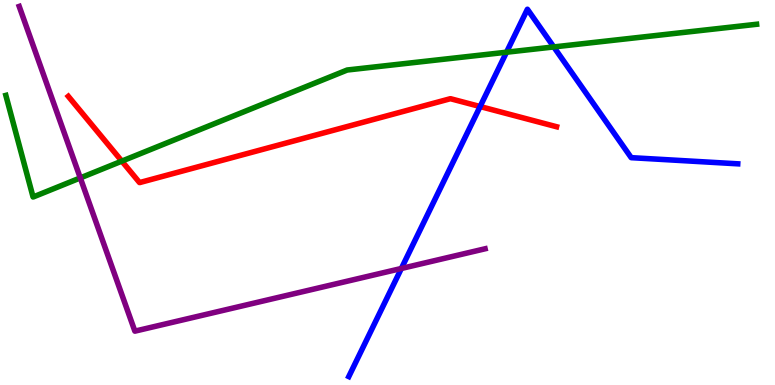[{'lines': ['blue', 'red'], 'intersections': [{'x': 6.19, 'y': 7.23}]}, {'lines': ['green', 'red'], 'intersections': [{'x': 1.57, 'y': 5.81}]}, {'lines': ['purple', 'red'], 'intersections': []}, {'lines': ['blue', 'green'], 'intersections': [{'x': 6.54, 'y': 8.64}, {'x': 7.15, 'y': 8.78}]}, {'lines': ['blue', 'purple'], 'intersections': [{'x': 5.18, 'y': 3.03}]}, {'lines': ['green', 'purple'], 'intersections': [{'x': 1.04, 'y': 5.38}]}]